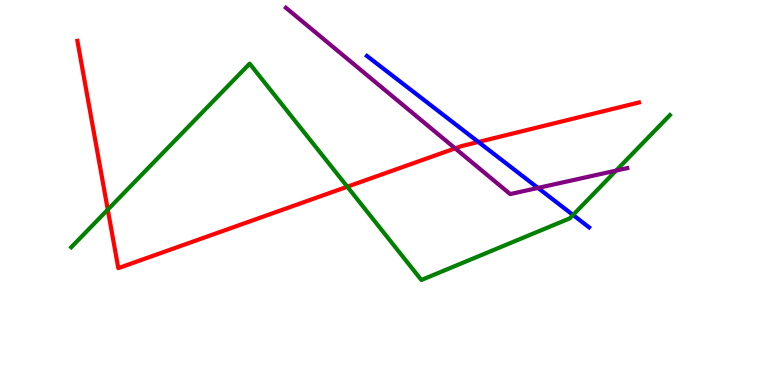[{'lines': ['blue', 'red'], 'intersections': [{'x': 6.17, 'y': 6.31}]}, {'lines': ['green', 'red'], 'intersections': [{'x': 1.39, 'y': 4.55}, {'x': 4.48, 'y': 5.15}]}, {'lines': ['purple', 'red'], 'intersections': [{'x': 5.87, 'y': 6.15}]}, {'lines': ['blue', 'green'], 'intersections': [{'x': 7.39, 'y': 4.42}]}, {'lines': ['blue', 'purple'], 'intersections': [{'x': 6.94, 'y': 5.12}]}, {'lines': ['green', 'purple'], 'intersections': [{'x': 7.95, 'y': 5.57}]}]